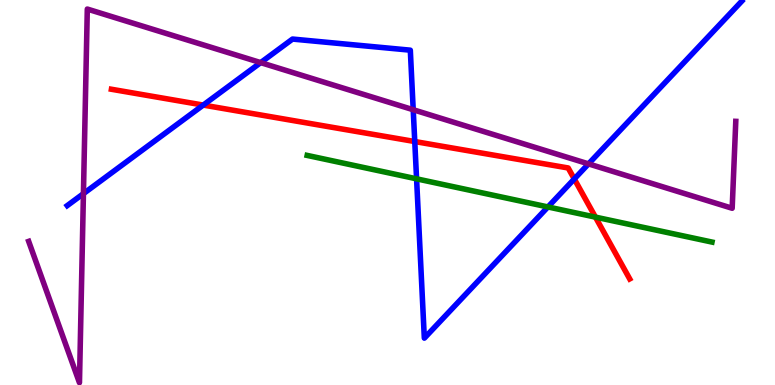[{'lines': ['blue', 'red'], 'intersections': [{'x': 2.62, 'y': 7.27}, {'x': 5.35, 'y': 6.32}, {'x': 7.41, 'y': 5.35}]}, {'lines': ['green', 'red'], 'intersections': [{'x': 7.68, 'y': 4.36}]}, {'lines': ['purple', 'red'], 'intersections': []}, {'lines': ['blue', 'green'], 'intersections': [{'x': 5.38, 'y': 5.36}, {'x': 7.07, 'y': 4.62}]}, {'lines': ['blue', 'purple'], 'intersections': [{'x': 1.08, 'y': 4.97}, {'x': 3.36, 'y': 8.37}, {'x': 5.33, 'y': 7.15}, {'x': 7.59, 'y': 5.74}]}, {'lines': ['green', 'purple'], 'intersections': []}]